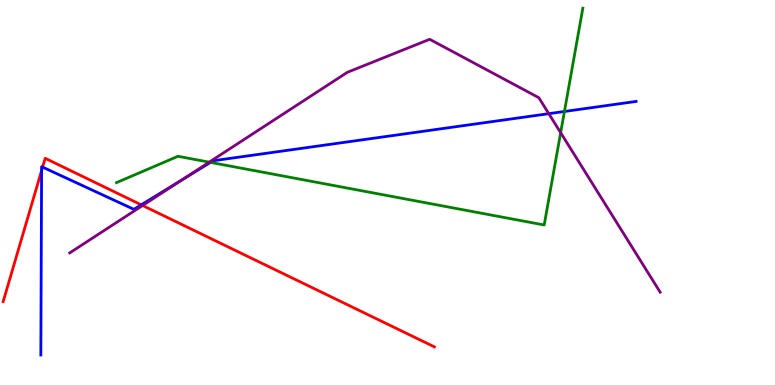[{'lines': ['blue', 'red'], 'intersections': [{'x': 0.537, 'y': 5.57}, {'x': 0.55, 'y': 5.66}, {'x': 1.82, 'y': 4.68}]}, {'lines': ['green', 'red'], 'intersections': []}, {'lines': ['purple', 'red'], 'intersections': [{'x': 1.84, 'y': 4.66}]}, {'lines': ['blue', 'green'], 'intersections': [{'x': 2.72, 'y': 5.78}, {'x': 7.28, 'y': 7.1}]}, {'lines': ['blue', 'purple'], 'intersections': [{'x': 2.35, 'y': 5.33}, {'x': 7.08, 'y': 7.05}]}, {'lines': ['green', 'purple'], 'intersections': [{'x': 2.7, 'y': 5.79}, {'x': 7.23, 'y': 6.55}]}]